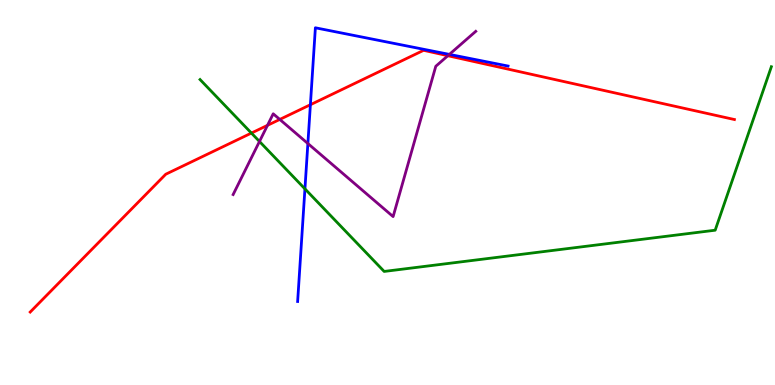[{'lines': ['blue', 'red'], 'intersections': [{'x': 4.01, 'y': 7.28}]}, {'lines': ['green', 'red'], 'intersections': [{'x': 3.24, 'y': 6.54}]}, {'lines': ['purple', 'red'], 'intersections': [{'x': 3.45, 'y': 6.74}, {'x': 3.61, 'y': 6.9}, {'x': 5.78, 'y': 8.55}]}, {'lines': ['blue', 'green'], 'intersections': [{'x': 3.93, 'y': 5.09}]}, {'lines': ['blue', 'purple'], 'intersections': [{'x': 3.97, 'y': 6.27}, {'x': 5.8, 'y': 8.59}]}, {'lines': ['green', 'purple'], 'intersections': [{'x': 3.35, 'y': 6.33}]}]